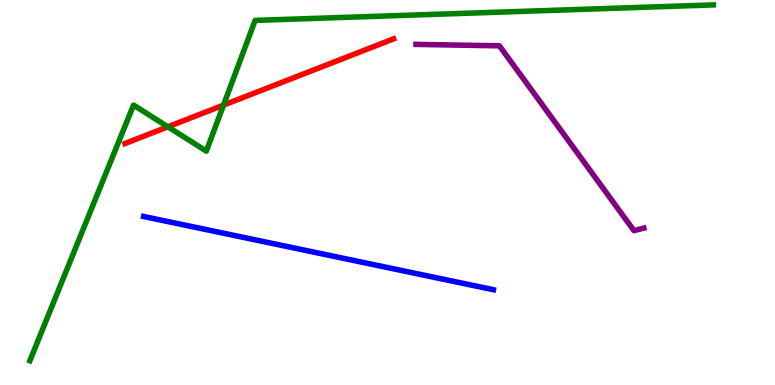[{'lines': ['blue', 'red'], 'intersections': []}, {'lines': ['green', 'red'], 'intersections': [{'x': 2.17, 'y': 6.71}, {'x': 2.88, 'y': 7.27}]}, {'lines': ['purple', 'red'], 'intersections': []}, {'lines': ['blue', 'green'], 'intersections': []}, {'lines': ['blue', 'purple'], 'intersections': []}, {'lines': ['green', 'purple'], 'intersections': []}]